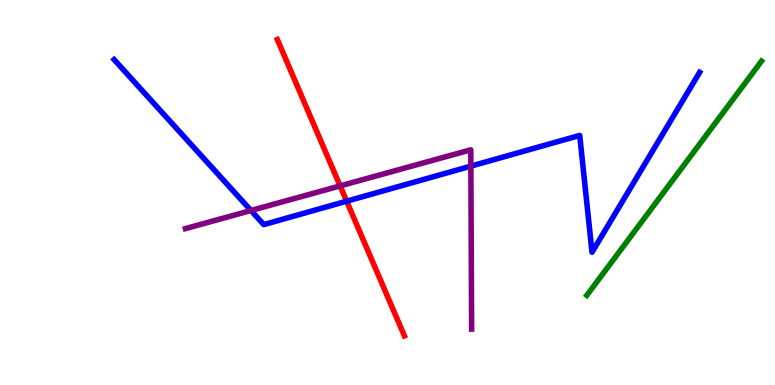[{'lines': ['blue', 'red'], 'intersections': [{'x': 4.47, 'y': 4.77}]}, {'lines': ['green', 'red'], 'intersections': []}, {'lines': ['purple', 'red'], 'intersections': [{'x': 4.39, 'y': 5.17}]}, {'lines': ['blue', 'green'], 'intersections': []}, {'lines': ['blue', 'purple'], 'intersections': [{'x': 3.24, 'y': 4.53}, {'x': 6.08, 'y': 5.68}]}, {'lines': ['green', 'purple'], 'intersections': []}]